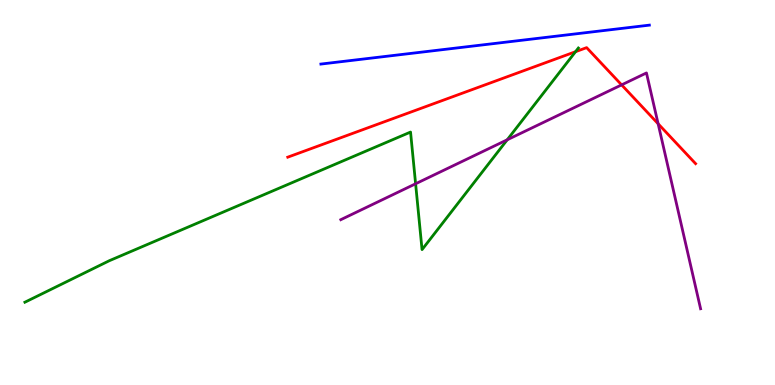[{'lines': ['blue', 'red'], 'intersections': []}, {'lines': ['green', 'red'], 'intersections': [{'x': 7.43, 'y': 8.66}]}, {'lines': ['purple', 'red'], 'intersections': [{'x': 8.02, 'y': 7.8}, {'x': 8.49, 'y': 6.79}]}, {'lines': ['blue', 'green'], 'intersections': []}, {'lines': ['blue', 'purple'], 'intersections': []}, {'lines': ['green', 'purple'], 'intersections': [{'x': 5.36, 'y': 5.23}, {'x': 6.54, 'y': 6.37}]}]